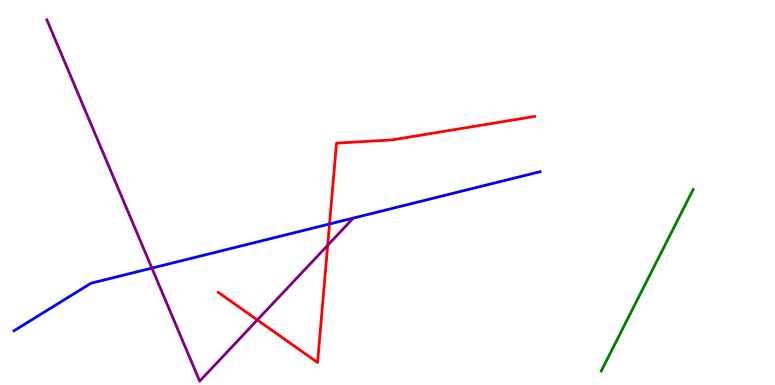[{'lines': ['blue', 'red'], 'intersections': [{'x': 4.25, 'y': 4.18}]}, {'lines': ['green', 'red'], 'intersections': []}, {'lines': ['purple', 'red'], 'intersections': [{'x': 3.32, 'y': 1.69}, {'x': 4.23, 'y': 3.63}]}, {'lines': ['blue', 'green'], 'intersections': []}, {'lines': ['blue', 'purple'], 'intersections': [{'x': 1.96, 'y': 3.04}]}, {'lines': ['green', 'purple'], 'intersections': []}]